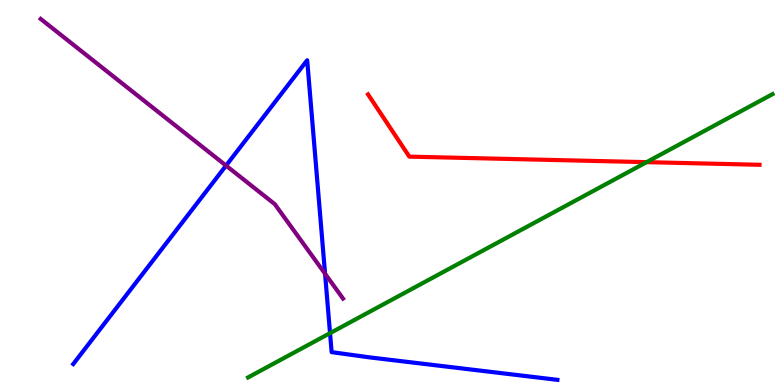[{'lines': ['blue', 'red'], 'intersections': []}, {'lines': ['green', 'red'], 'intersections': [{'x': 8.34, 'y': 5.79}]}, {'lines': ['purple', 'red'], 'intersections': []}, {'lines': ['blue', 'green'], 'intersections': [{'x': 4.26, 'y': 1.35}]}, {'lines': ['blue', 'purple'], 'intersections': [{'x': 2.92, 'y': 5.7}, {'x': 4.19, 'y': 2.89}]}, {'lines': ['green', 'purple'], 'intersections': []}]